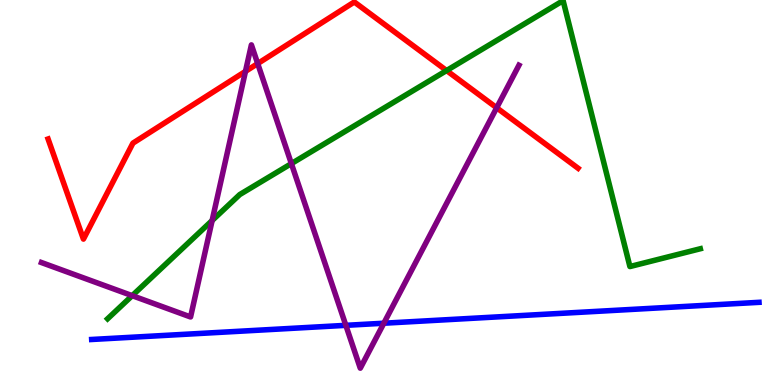[{'lines': ['blue', 'red'], 'intersections': []}, {'lines': ['green', 'red'], 'intersections': [{'x': 5.76, 'y': 8.17}]}, {'lines': ['purple', 'red'], 'intersections': [{'x': 3.17, 'y': 8.15}, {'x': 3.33, 'y': 8.35}, {'x': 6.41, 'y': 7.2}]}, {'lines': ['blue', 'green'], 'intersections': []}, {'lines': ['blue', 'purple'], 'intersections': [{'x': 4.46, 'y': 1.55}, {'x': 4.95, 'y': 1.6}]}, {'lines': ['green', 'purple'], 'intersections': [{'x': 1.71, 'y': 2.32}, {'x': 2.74, 'y': 4.27}, {'x': 3.76, 'y': 5.75}]}]